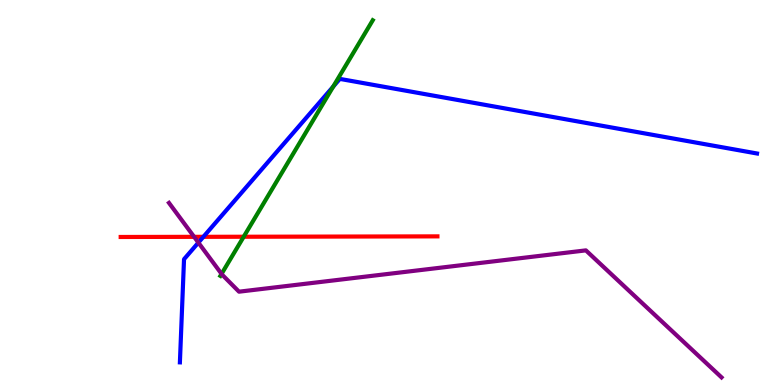[{'lines': ['blue', 'red'], 'intersections': [{'x': 2.62, 'y': 3.85}]}, {'lines': ['green', 'red'], 'intersections': [{'x': 3.14, 'y': 3.85}]}, {'lines': ['purple', 'red'], 'intersections': [{'x': 2.5, 'y': 3.85}]}, {'lines': ['blue', 'green'], 'intersections': [{'x': 4.3, 'y': 7.75}]}, {'lines': ['blue', 'purple'], 'intersections': [{'x': 2.56, 'y': 3.7}]}, {'lines': ['green', 'purple'], 'intersections': [{'x': 2.86, 'y': 2.89}]}]